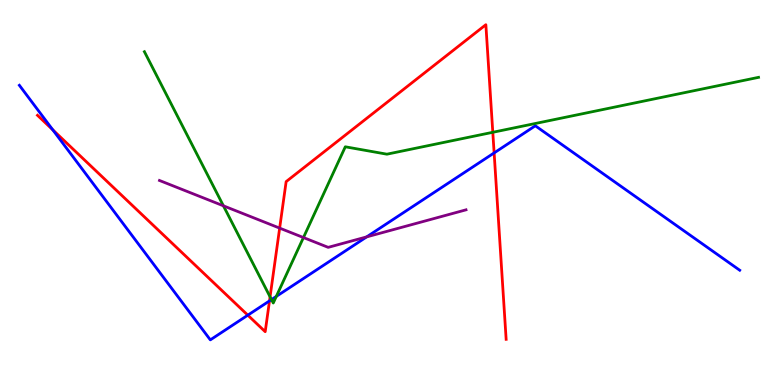[{'lines': ['blue', 'red'], 'intersections': [{'x': 0.681, 'y': 6.63}, {'x': 3.2, 'y': 1.81}, {'x': 3.48, 'y': 2.18}, {'x': 6.38, 'y': 6.03}]}, {'lines': ['green', 'red'], 'intersections': [{'x': 3.48, 'y': 2.29}, {'x': 6.36, 'y': 6.56}]}, {'lines': ['purple', 'red'], 'intersections': [{'x': 3.61, 'y': 4.07}]}, {'lines': ['blue', 'green'], 'intersections': [{'x': 3.5, 'y': 2.22}, {'x': 3.57, 'y': 2.3}]}, {'lines': ['blue', 'purple'], 'intersections': [{'x': 4.73, 'y': 3.85}]}, {'lines': ['green', 'purple'], 'intersections': [{'x': 2.88, 'y': 4.65}, {'x': 3.92, 'y': 3.83}]}]